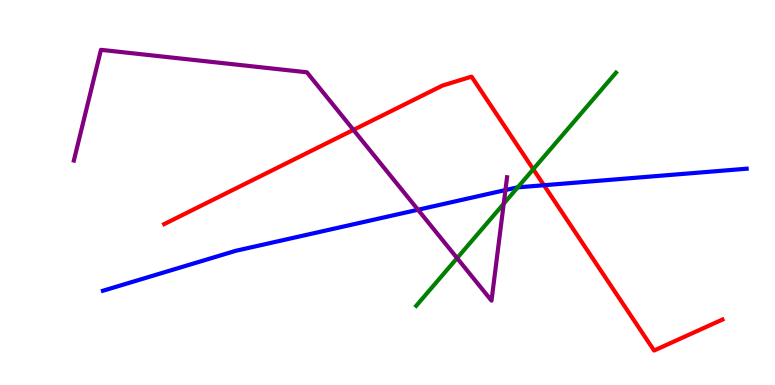[{'lines': ['blue', 'red'], 'intersections': [{'x': 7.02, 'y': 5.19}]}, {'lines': ['green', 'red'], 'intersections': [{'x': 6.88, 'y': 5.6}]}, {'lines': ['purple', 'red'], 'intersections': [{'x': 4.56, 'y': 6.63}]}, {'lines': ['blue', 'green'], 'intersections': [{'x': 6.68, 'y': 5.13}]}, {'lines': ['blue', 'purple'], 'intersections': [{'x': 5.39, 'y': 4.55}, {'x': 6.52, 'y': 5.06}]}, {'lines': ['green', 'purple'], 'intersections': [{'x': 5.9, 'y': 3.3}, {'x': 6.5, 'y': 4.71}]}]